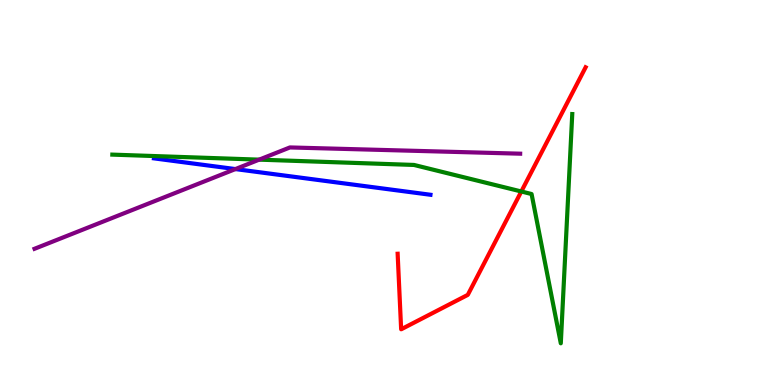[{'lines': ['blue', 'red'], 'intersections': []}, {'lines': ['green', 'red'], 'intersections': [{'x': 6.73, 'y': 5.03}]}, {'lines': ['purple', 'red'], 'intersections': []}, {'lines': ['blue', 'green'], 'intersections': []}, {'lines': ['blue', 'purple'], 'intersections': [{'x': 3.04, 'y': 5.61}]}, {'lines': ['green', 'purple'], 'intersections': [{'x': 3.34, 'y': 5.85}]}]